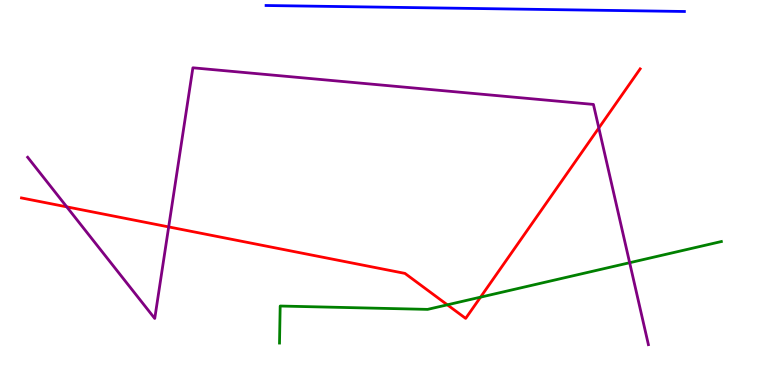[{'lines': ['blue', 'red'], 'intersections': []}, {'lines': ['green', 'red'], 'intersections': [{'x': 5.77, 'y': 2.08}, {'x': 6.2, 'y': 2.28}]}, {'lines': ['purple', 'red'], 'intersections': [{'x': 0.861, 'y': 4.63}, {'x': 2.18, 'y': 4.11}, {'x': 7.73, 'y': 6.68}]}, {'lines': ['blue', 'green'], 'intersections': []}, {'lines': ['blue', 'purple'], 'intersections': []}, {'lines': ['green', 'purple'], 'intersections': [{'x': 8.12, 'y': 3.18}]}]